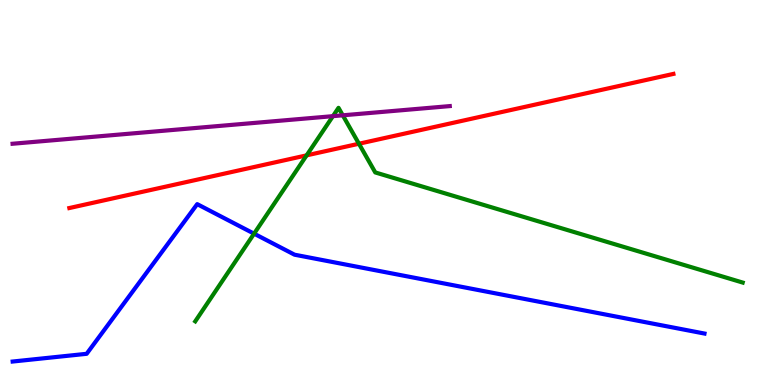[{'lines': ['blue', 'red'], 'intersections': []}, {'lines': ['green', 'red'], 'intersections': [{'x': 3.96, 'y': 5.96}, {'x': 4.63, 'y': 6.27}]}, {'lines': ['purple', 'red'], 'intersections': []}, {'lines': ['blue', 'green'], 'intersections': [{'x': 3.28, 'y': 3.93}]}, {'lines': ['blue', 'purple'], 'intersections': []}, {'lines': ['green', 'purple'], 'intersections': [{'x': 4.3, 'y': 6.98}, {'x': 4.42, 'y': 7.0}]}]